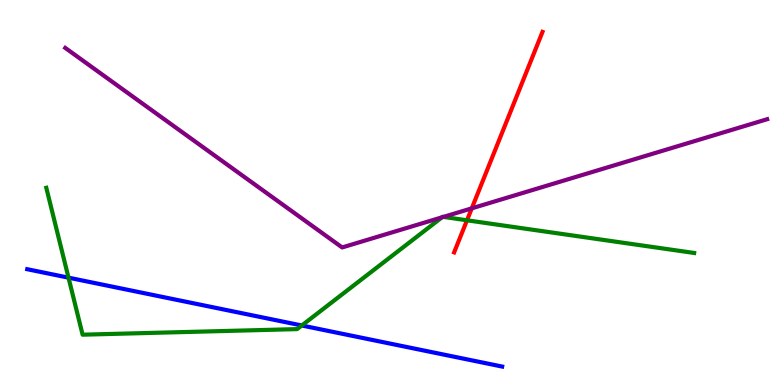[{'lines': ['blue', 'red'], 'intersections': []}, {'lines': ['green', 'red'], 'intersections': [{'x': 6.03, 'y': 4.28}]}, {'lines': ['purple', 'red'], 'intersections': [{'x': 6.09, 'y': 4.59}]}, {'lines': ['blue', 'green'], 'intersections': [{'x': 0.884, 'y': 2.79}, {'x': 3.89, 'y': 1.55}]}, {'lines': ['blue', 'purple'], 'intersections': []}, {'lines': ['green', 'purple'], 'intersections': [{'x': 5.7, 'y': 4.36}, {'x': 5.72, 'y': 4.37}]}]